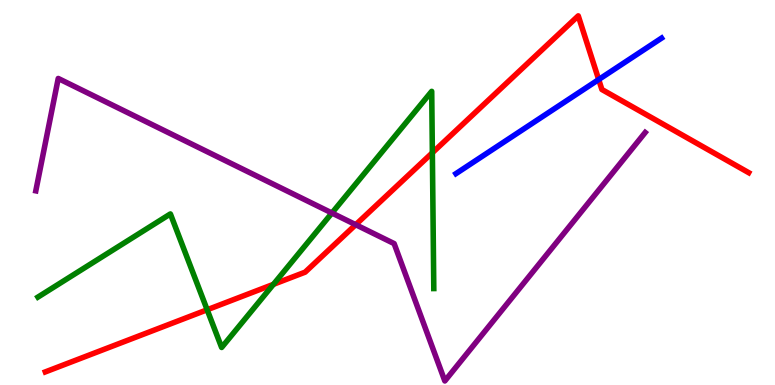[{'lines': ['blue', 'red'], 'intersections': [{'x': 7.73, 'y': 7.93}]}, {'lines': ['green', 'red'], 'intersections': [{'x': 2.67, 'y': 1.95}, {'x': 3.53, 'y': 2.61}, {'x': 5.58, 'y': 6.03}]}, {'lines': ['purple', 'red'], 'intersections': [{'x': 4.59, 'y': 4.16}]}, {'lines': ['blue', 'green'], 'intersections': []}, {'lines': ['blue', 'purple'], 'intersections': []}, {'lines': ['green', 'purple'], 'intersections': [{'x': 4.28, 'y': 4.47}]}]